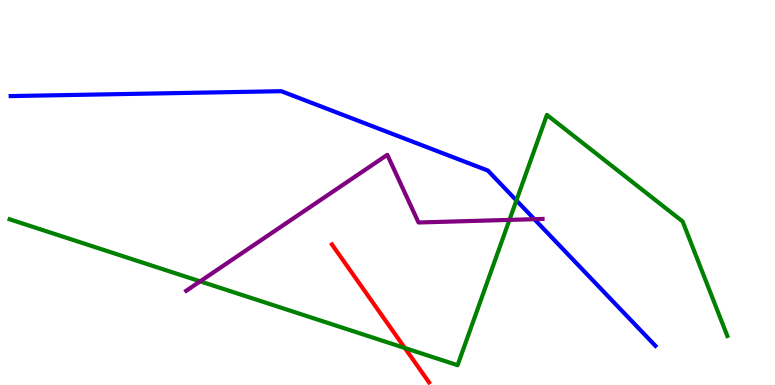[{'lines': ['blue', 'red'], 'intersections': []}, {'lines': ['green', 'red'], 'intersections': [{'x': 5.22, 'y': 0.961}]}, {'lines': ['purple', 'red'], 'intersections': []}, {'lines': ['blue', 'green'], 'intersections': [{'x': 6.66, 'y': 4.79}]}, {'lines': ['blue', 'purple'], 'intersections': [{'x': 6.89, 'y': 4.31}]}, {'lines': ['green', 'purple'], 'intersections': [{'x': 2.58, 'y': 2.69}, {'x': 6.57, 'y': 4.29}]}]